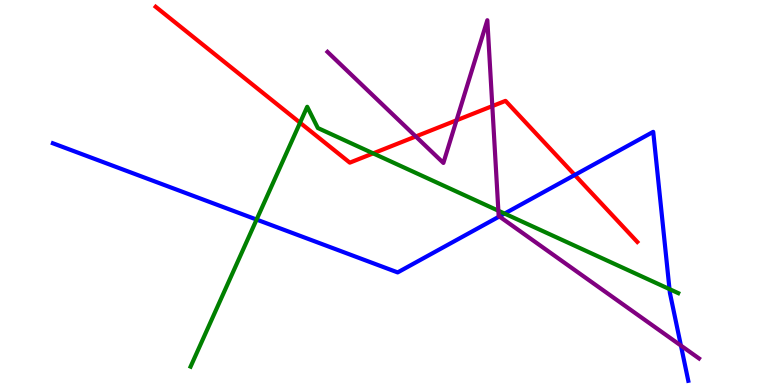[{'lines': ['blue', 'red'], 'intersections': [{'x': 7.42, 'y': 5.45}]}, {'lines': ['green', 'red'], 'intersections': [{'x': 3.87, 'y': 6.81}, {'x': 4.82, 'y': 6.02}]}, {'lines': ['purple', 'red'], 'intersections': [{'x': 5.36, 'y': 6.46}, {'x': 5.89, 'y': 6.88}, {'x': 6.35, 'y': 7.24}]}, {'lines': ['blue', 'green'], 'intersections': [{'x': 3.31, 'y': 4.3}, {'x': 6.51, 'y': 4.45}, {'x': 8.64, 'y': 2.49}]}, {'lines': ['blue', 'purple'], 'intersections': [{'x': 6.44, 'y': 4.38}, {'x': 8.79, 'y': 1.02}]}, {'lines': ['green', 'purple'], 'intersections': [{'x': 6.43, 'y': 4.53}]}]